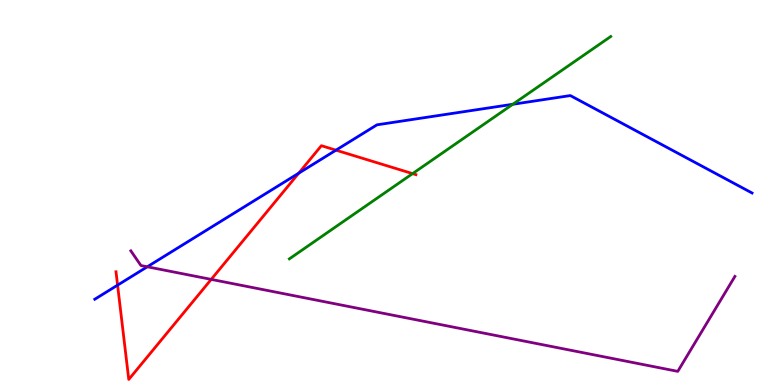[{'lines': ['blue', 'red'], 'intersections': [{'x': 1.52, 'y': 2.59}, {'x': 3.85, 'y': 5.5}, {'x': 4.34, 'y': 6.1}]}, {'lines': ['green', 'red'], 'intersections': [{'x': 5.32, 'y': 5.49}]}, {'lines': ['purple', 'red'], 'intersections': [{'x': 2.73, 'y': 2.74}]}, {'lines': ['blue', 'green'], 'intersections': [{'x': 6.62, 'y': 7.29}]}, {'lines': ['blue', 'purple'], 'intersections': [{'x': 1.9, 'y': 3.07}]}, {'lines': ['green', 'purple'], 'intersections': []}]